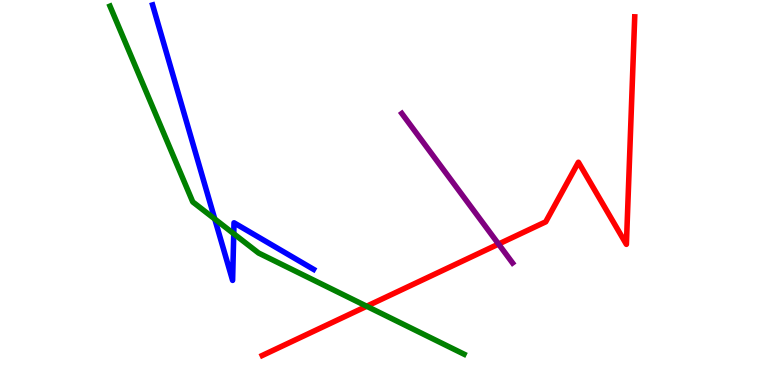[{'lines': ['blue', 'red'], 'intersections': []}, {'lines': ['green', 'red'], 'intersections': [{'x': 4.73, 'y': 2.05}]}, {'lines': ['purple', 'red'], 'intersections': [{'x': 6.43, 'y': 3.66}]}, {'lines': ['blue', 'green'], 'intersections': [{'x': 2.77, 'y': 4.31}, {'x': 3.02, 'y': 3.93}]}, {'lines': ['blue', 'purple'], 'intersections': []}, {'lines': ['green', 'purple'], 'intersections': []}]